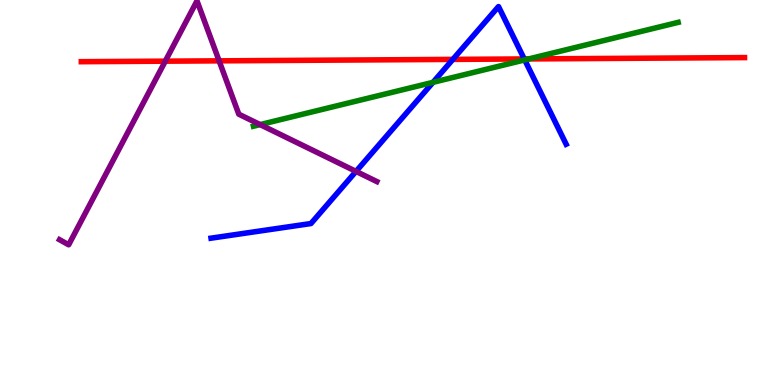[{'lines': ['blue', 'red'], 'intersections': [{'x': 5.84, 'y': 8.46}, {'x': 6.76, 'y': 8.47}]}, {'lines': ['green', 'red'], 'intersections': [{'x': 6.82, 'y': 8.47}]}, {'lines': ['purple', 'red'], 'intersections': [{'x': 2.13, 'y': 8.41}, {'x': 2.83, 'y': 8.42}]}, {'lines': ['blue', 'green'], 'intersections': [{'x': 5.59, 'y': 7.86}, {'x': 6.77, 'y': 8.44}]}, {'lines': ['blue', 'purple'], 'intersections': [{'x': 4.59, 'y': 5.55}]}, {'lines': ['green', 'purple'], 'intersections': [{'x': 3.36, 'y': 6.76}]}]